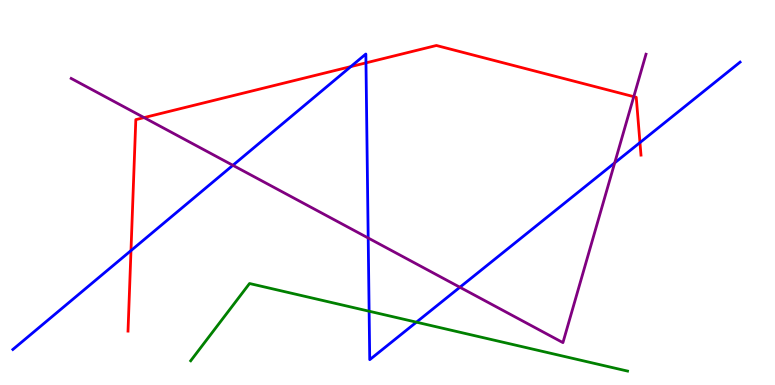[{'lines': ['blue', 'red'], 'intersections': [{'x': 1.69, 'y': 3.49}, {'x': 4.53, 'y': 8.27}, {'x': 4.72, 'y': 8.37}, {'x': 8.26, 'y': 6.3}]}, {'lines': ['green', 'red'], 'intersections': []}, {'lines': ['purple', 'red'], 'intersections': [{'x': 1.86, 'y': 6.95}, {'x': 8.18, 'y': 7.49}]}, {'lines': ['blue', 'green'], 'intersections': [{'x': 4.76, 'y': 1.92}, {'x': 5.37, 'y': 1.63}]}, {'lines': ['blue', 'purple'], 'intersections': [{'x': 3.0, 'y': 5.71}, {'x': 4.75, 'y': 3.82}, {'x': 5.93, 'y': 2.54}, {'x': 7.93, 'y': 5.77}]}, {'lines': ['green', 'purple'], 'intersections': []}]